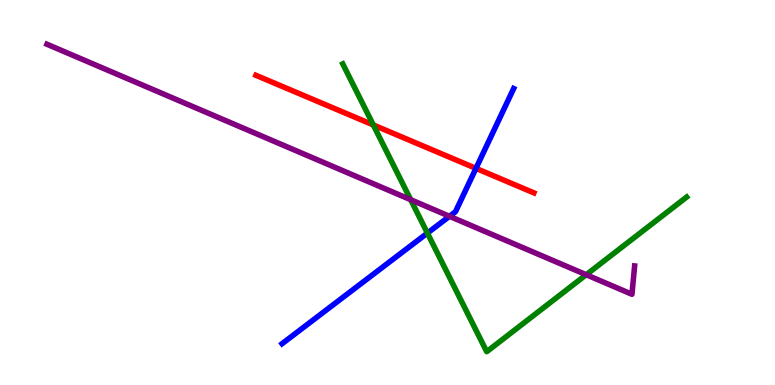[{'lines': ['blue', 'red'], 'intersections': [{'x': 6.14, 'y': 5.63}]}, {'lines': ['green', 'red'], 'intersections': [{'x': 4.82, 'y': 6.75}]}, {'lines': ['purple', 'red'], 'intersections': []}, {'lines': ['blue', 'green'], 'intersections': [{'x': 5.51, 'y': 3.95}]}, {'lines': ['blue', 'purple'], 'intersections': [{'x': 5.8, 'y': 4.38}]}, {'lines': ['green', 'purple'], 'intersections': [{'x': 5.3, 'y': 4.81}, {'x': 7.56, 'y': 2.86}]}]